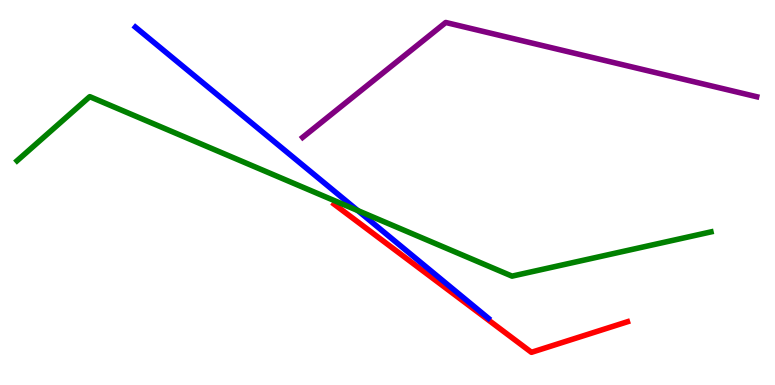[{'lines': ['blue', 'red'], 'intersections': []}, {'lines': ['green', 'red'], 'intersections': []}, {'lines': ['purple', 'red'], 'intersections': []}, {'lines': ['blue', 'green'], 'intersections': [{'x': 4.62, 'y': 4.53}]}, {'lines': ['blue', 'purple'], 'intersections': []}, {'lines': ['green', 'purple'], 'intersections': []}]